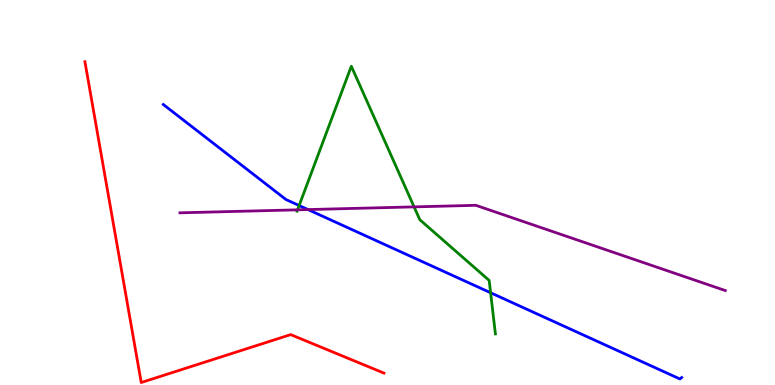[{'lines': ['blue', 'red'], 'intersections': []}, {'lines': ['green', 'red'], 'intersections': []}, {'lines': ['purple', 'red'], 'intersections': []}, {'lines': ['blue', 'green'], 'intersections': [{'x': 3.86, 'y': 4.66}, {'x': 6.33, 'y': 2.4}]}, {'lines': ['blue', 'purple'], 'intersections': [{'x': 3.97, 'y': 4.56}]}, {'lines': ['green', 'purple'], 'intersections': [{'x': 3.84, 'y': 4.55}, {'x': 5.34, 'y': 4.63}]}]